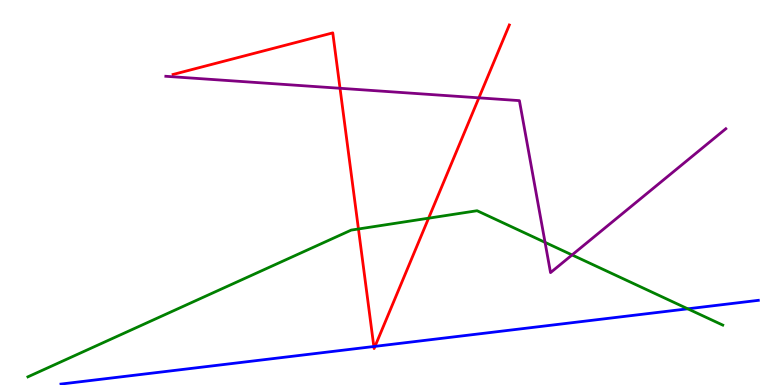[{'lines': ['blue', 'red'], 'intersections': [{'x': 4.82, 'y': 1.0}, {'x': 4.84, 'y': 1.0}]}, {'lines': ['green', 'red'], 'intersections': [{'x': 4.63, 'y': 4.05}, {'x': 5.53, 'y': 4.33}]}, {'lines': ['purple', 'red'], 'intersections': [{'x': 4.39, 'y': 7.71}, {'x': 6.18, 'y': 7.46}]}, {'lines': ['blue', 'green'], 'intersections': [{'x': 8.87, 'y': 1.98}]}, {'lines': ['blue', 'purple'], 'intersections': []}, {'lines': ['green', 'purple'], 'intersections': [{'x': 7.03, 'y': 3.7}, {'x': 7.38, 'y': 3.38}]}]